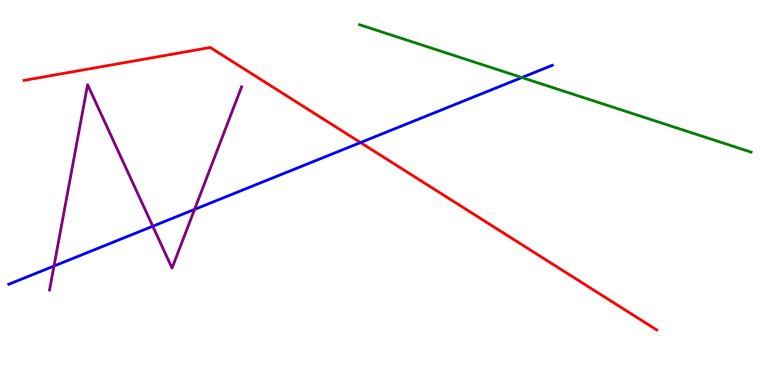[{'lines': ['blue', 'red'], 'intersections': [{'x': 4.65, 'y': 6.3}]}, {'lines': ['green', 'red'], 'intersections': []}, {'lines': ['purple', 'red'], 'intersections': []}, {'lines': ['blue', 'green'], 'intersections': [{'x': 6.73, 'y': 7.99}]}, {'lines': ['blue', 'purple'], 'intersections': [{'x': 0.697, 'y': 3.09}, {'x': 1.97, 'y': 4.12}, {'x': 2.51, 'y': 4.56}]}, {'lines': ['green', 'purple'], 'intersections': []}]